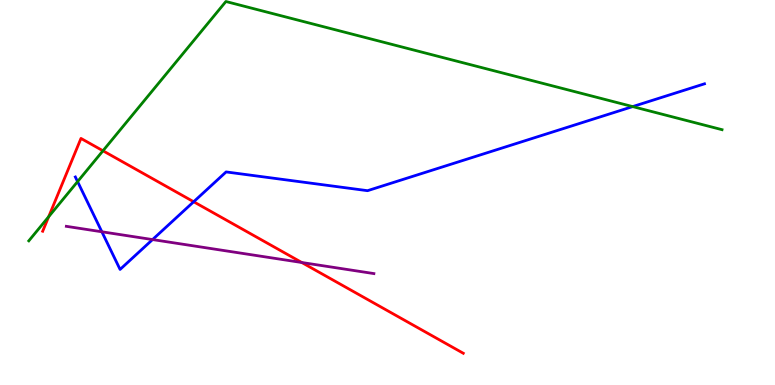[{'lines': ['blue', 'red'], 'intersections': [{'x': 2.5, 'y': 4.76}]}, {'lines': ['green', 'red'], 'intersections': [{'x': 0.628, 'y': 4.37}, {'x': 1.33, 'y': 6.08}]}, {'lines': ['purple', 'red'], 'intersections': [{'x': 3.89, 'y': 3.18}]}, {'lines': ['blue', 'green'], 'intersections': [{'x': 1.0, 'y': 5.28}, {'x': 8.16, 'y': 7.23}]}, {'lines': ['blue', 'purple'], 'intersections': [{'x': 1.31, 'y': 3.98}, {'x': 1.97, 'y': 3.78}]}, {'lines': ['green', 'purple'], 'intersections': []}]